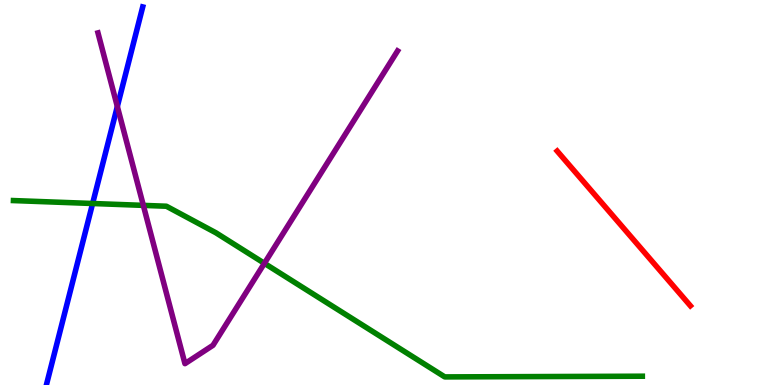[{'lines': ['blue', 'red'], 'intersections': []}, {'lines': ['green', 'red'], 'intersections': []}, {'lines': ['purple', 'red'], 'intersections': []}, {'lines': ['blue', 'green'], 'intersections': [{'x': 1.2, 'y': 4.71}]}, {'lines': ['blue', 'purple'], 'intersections': [{'x': 1.51, 'y': 7.23}]}, {'lines': ['green', 'purple'], 'intersections': [{'x': 1.85, 'y': 4.67}, {'x': 3.41, 'y': 3.16}]}]